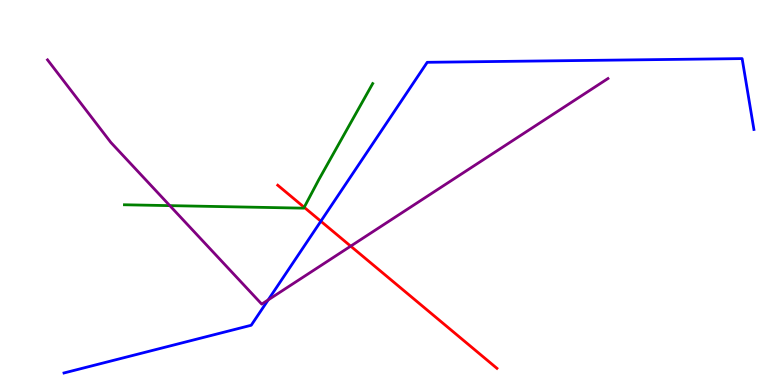[{'lines': ['blue', 'red'], 'intersections': [{'x': 4.14, 'y': 4.25}]}, {'lines': ['green', 'red'], 'intersections': [{'x': 3.92, 'y': 4.62}]}, {'lines': ['purple', 'red'], 'intersections': [{'x': 4.52, 'y': 3.61}]}, {'lines': ['blue', 'green'], 'intersections': []}, {'lines': ['blue', 'purple'], 'intersections': [{'x': 3.46, 'y': 2.21}]}, {'lines': ['green', 'purple'], 'intersections': [{'x': 2.19, 'y': 4.66}]}]